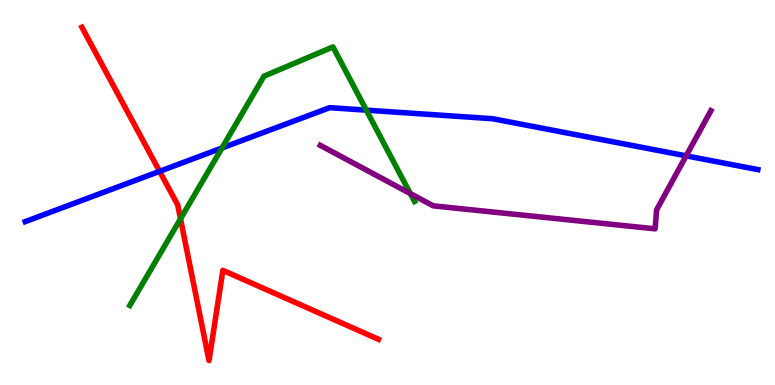[{'lines': ['blue', 'red'], 'intersections': [{'x': 2.06, 'y': 5.55}]}, {'lines': ['green', 'red'], 'intersections': [{'x': 2.33, 'y': 4.32}]}, {'lines': ['purple', 'red'], 'intersections': []}, {'lines': ['blue', 'green'], 'intersections': [{'x': 2.86, 'y': 6.16}, {'x': 4.73, 'y': 7.14}]}, {'lines': ['blue', 'purple'], 'intersections': [{'x': 8.85, 'y': 5.95}]}, {'lines': ['green', 'purple'], 'intersections': [{'x': 5.29, 'y': 4.97}]}]